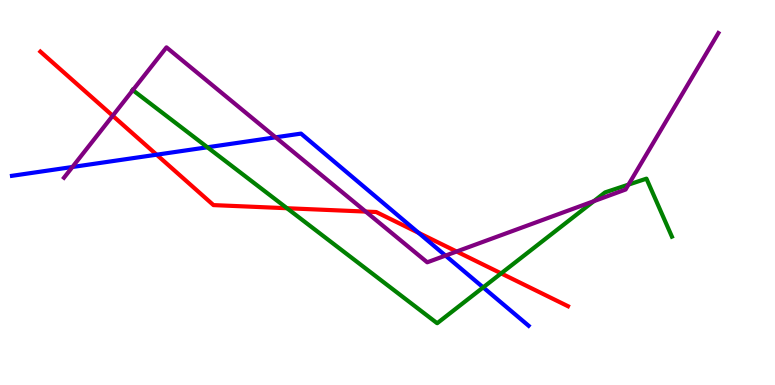[{'lines': ['blue', 'red'], 'intersections': [{'x': 2.02, 'y': 5.98}, {'x': 5.4, 'y': 3.95}]}, {'lines': ['green', 'red'], 'intersections': [{'x': 3.7, 'y': 4.59}, {'x': 6.47, 'y': 2.9}]}, {'lines': ['purple', 'red'], 'intersections': [{'x': 1.45, 'y': 6.99}, {'x': 4.72, 'y': 4.5}, {'x': 5.89, 'y': 3.47}]}, {'lines': ['blue', 'green'], 'intersections': [{'x': 2.68, 'y': 6.17}, {'x': 6.23, 'y': 2.54}]}, {'lines': ['blue', 'purple'], 'intersections': [{'x': 0.934, 'y': 5.66}, {'x': 3.56, 'y': 6.43}, {'x': 5.75, 'y': 3.36}]}, {'lines': ['green', 'purple'], 'intersections': [{'x': 1.71, 'y': 7.66}, {'x': 7.66, 'y': 4.77}, {'x': 8.11, 'y': 5.2}]}]